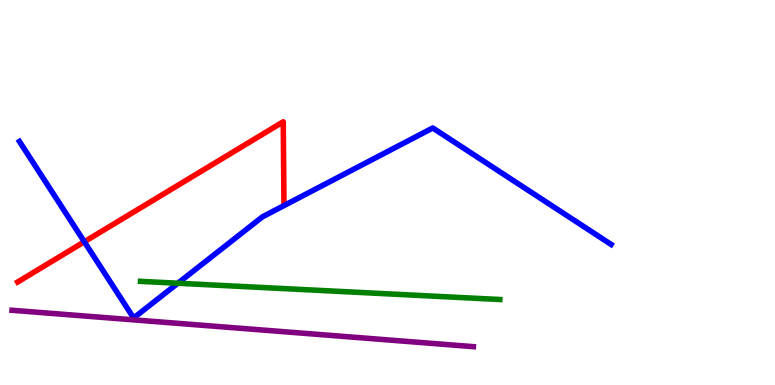[{'lines': ['blue', 'red'], 'intersections': [{'x': 1.09, 'y': 3.72}]}, {'lines': ['green', 'red'], 'intersections': []}, {'lines': ['purple', 'red'], 'intersections': []}, {'lines': ['blue', 'green'], 'intersections': [{'x': 2.29, 'y': 2.64}]}, {'lines': ['blue', 'purple'], 'intersections': []}, {'lines': ['green', 'purple'], 'intersections': []}]